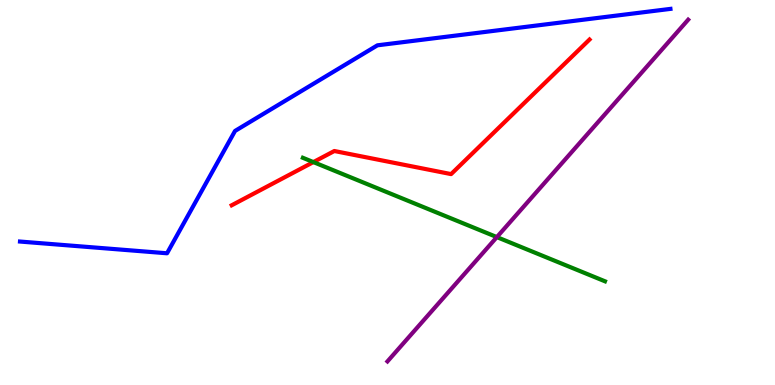[{'lines': ['blue', 'red'], 'intersections': []}, {'lines': ['green', 'red'], 'intersections': [{'x': 4.04, 'y': 5.79}]}, {'lines': ['purple', 'red'], 'intersections': []}, {'lines': ['blue', 'green'], 'intersections': []}, {'lines': ['blue', 'purple'], 'intersections': []}, {'lines': ['green', 'purple'], 'intersections': [{'x': 6.41, 'y': 3.84}]}]